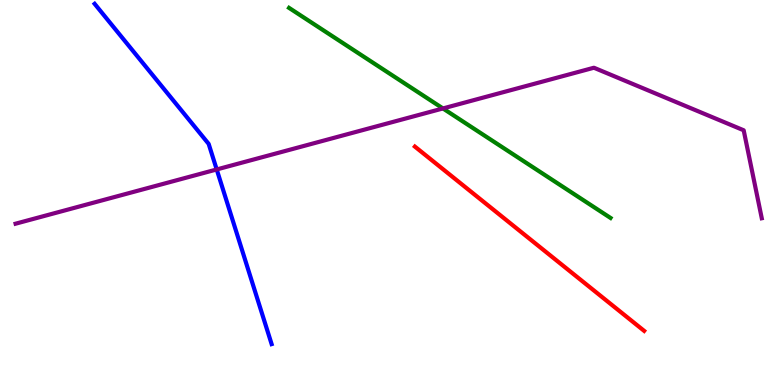[{'lines': ['blue', 'red'], 'intersections': []}, {'lines': ['green', 'red'], 'intersections': []}, {'lines': ['purple', 'red'], 'intersections': []}, {'lines': ['blue', 'green'], 'intersections': []}, {'lines': ['blue', 'purple'], 'intersections': [{'x': 2.8, 'y': 5.6}]}, {'lines': ['green', 'purple'], 'intersections': [{'x': 5.72, 'y': 7.18}]}]